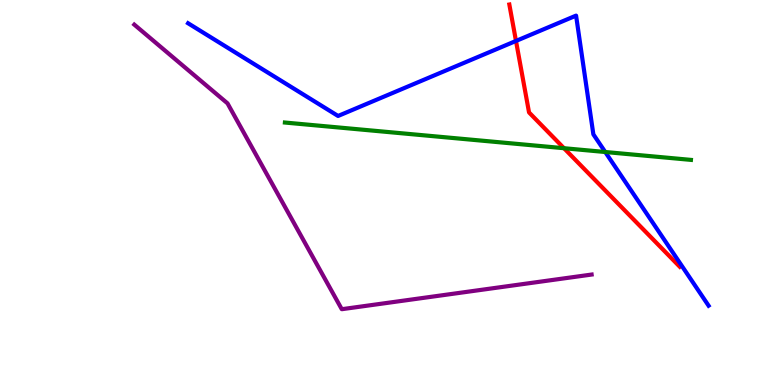[{'lines': ['blue', 'red'], 'intersections': [{'x': 6.66, 'y': 8.94}]}, {'lines': ['green', 'red'], 'intersections': [{'x': 7.28, 'y': 6.15}]}, {'lines': ['purple', 'red'], 'intersections': []}, {'lines': ['blue', 'green'], 'intersections': [{'x': 7.81, 'y': 6.05}]}, {'lines': ['blue', 'purple'], 'intersections': []}, {'lines': ['green', 'purple'], 'intersections': []}]